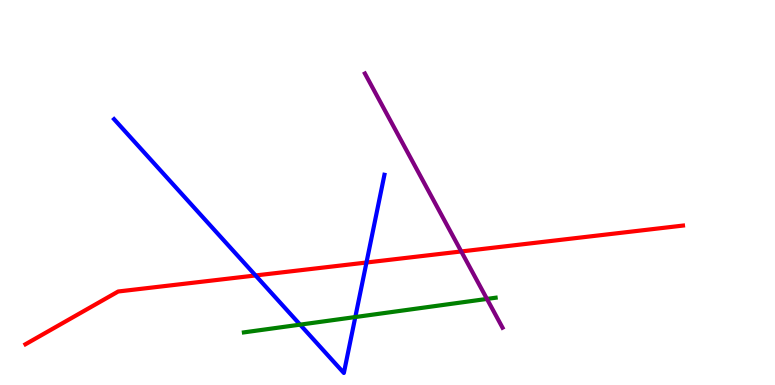[{'lines': ['blue', 'red'], 'intersections': [{'x': 3.3, 'y': 2.85}, {'x': 4.73, 'y': 3.18}]}, {'lines': ['green', 'red'], 'intersections': []}, {'lines': ['purple', 'red'], 'intersections': [{'x': 5.95, 'y': 3.47}]}, {'lines': ['blue', 'green'], 'intersections': [{'x': 3.87, 'y': 1.57}, {'x': 4.58, 'y': 1.77}]}, {'lines': ['blue', 'purple'], 'intersections': []}, {'lines': ['green', 'purple'], 'intersections': [{'x': 6.28, 'y': 2.24}]}]